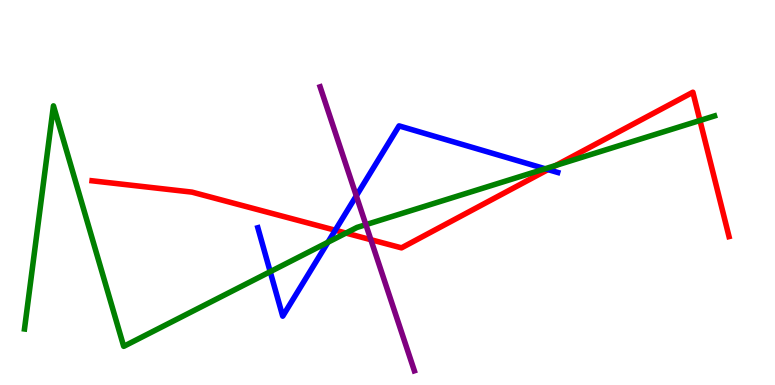[{'lines': ['blue', 'red'], 'intersections': [{'x': 4.33, 'y': 4.02}, {'x': 7.07, 'y': 5.59}]}, {'lines': ['green', 'red'], 'intersections': [{'x': 4.46, 'y': 3.95}, {'x': 7.17, 'y': 5.7}, {'x': 9.03, 'y': 6.87}]}, {'lines': ['purple', 'red'], 'intersections': [{'x': 4.79, 'y': 3.77}]}, {'lines': ['blue', 'green'], 'intersections': [{'x': 3.49, 'y': 2.94}, {'x': 4.23, 'y': 3.71}, {'x': 7.03, 'y': 5.62}]}, {'lines': ['blue', 'purple'], 'intersections': [{'x': 4.6, 'y': 4.91}]}, {'lines': ['green', 'purple'], 'intersections': [{'x': 4.72, 'y': 4.16}]}]